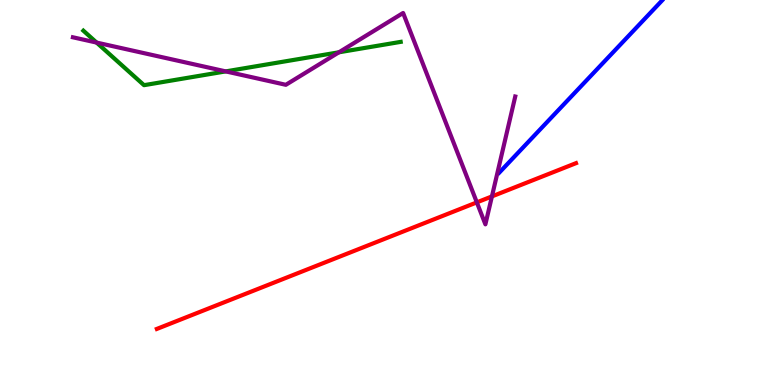[{'lines': ['blue', 'red'], 'intersections': []}, {'lines': ['green', 'red'], 'intersections': []}, {'lines': ['purple', 'red'], 'intersections': [{'x': 6.15, 'y': 4.74}, {'x': 6.35, 'y': 4.9}]}, {'lines': ['blue', 'green'], 'intersections': []}, {'lines': ['blue', 'purple'], 'intersections': []}, {'lines': ['green', 'purple'], 'intersections': [{'x': 1.25, 'y': 8.89}, {'x': 2.91, 'y': 8.15}, {'x': 4.37, 'y': 8.64}]}]